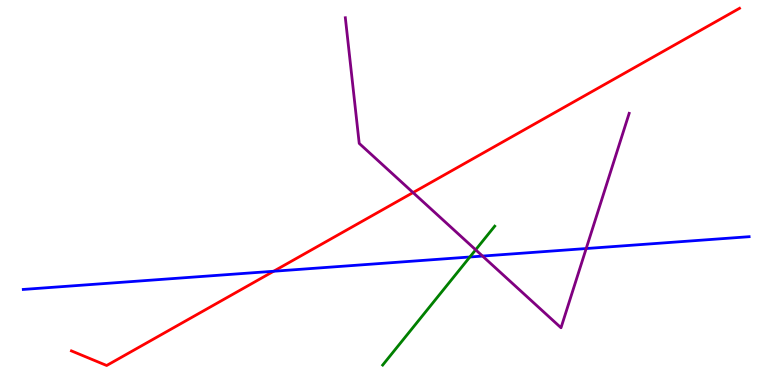[{'lines': ['blue', 'red'], 'intersections': [{'x': 3.53, 'y': 2.95}]}, {'lines': ['green', 'red'], 'intersections': []}, {'lines': ['purple', 'red'], 'intersections': [{'x': 5.33, 'y': 5.0}]}, {'lines': ['blue', 'green'], 'intersections': [{'x': 6.06, 'y': 3.32}]}, {'lines': ['blue', 'purple'], 'intersections': [{'x': 6.23, 'y': 3.35}, {'x': 7.56, 'y': 3.54}]}, {'lines': ['green', 'purple'], 'intersections': [{'x': 6.14, 'y': 3.51}]}]